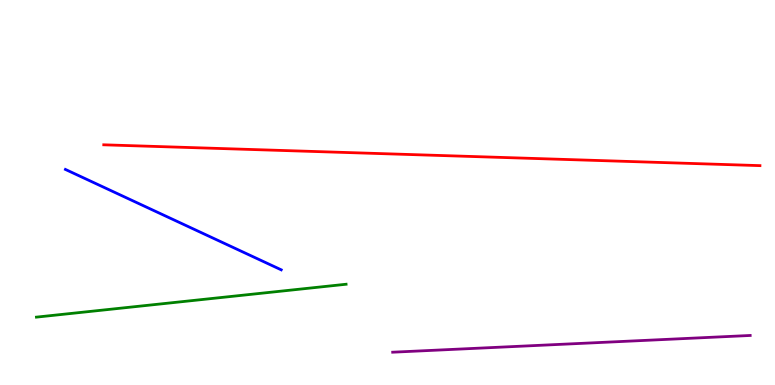[{'lines': ['blue', 'red'], 'intersections': []}, {'lines': ['green', 'red'], 'intersections': []}, {'lines': ['purple', 'red'], 'intersections': []}, {'lines': ['blue', 'green'], 'intersections': []}, {'lines': ['blue', 'purple'], 'intersections': []}, {'lines': ['green', 'purple'], 'intersections': []}]